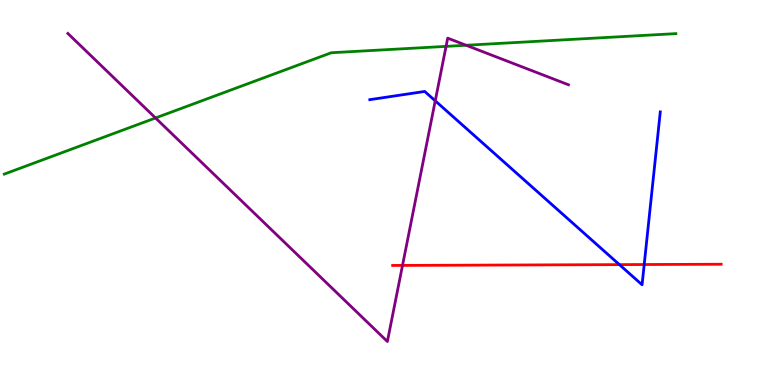[{'lines': ['blue', 'red'], 'intersections': [{'x': 7.99, 'y': 3.13}, {'x': 8.31, 'y': 3.13}]}, {'lines': ['green', 'red'], 'intersections': []}, {'lines': ['purple', 'red'], 'intersections': [{'x': 5.19, 'y': 3.11}]}, {'lines': ['blue', 'green'], 'intersections': []}, {'lines': ['blue', 'purple'], 'intersections': [{'x': 5.62, 'y': 7.38}]}, {'lines': ['green', 'purple'], 'intersections': [{'x': 2.01, 'y': 6.94}, {'x': 5.76, 'y': 8.8}, {'x': 6.01, 'y': 8.82}]}]